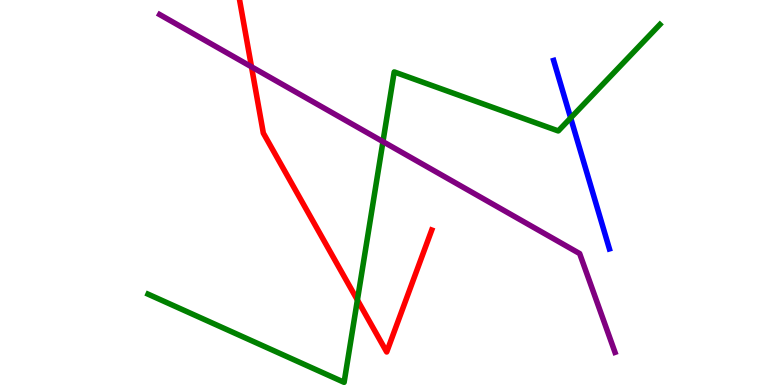[{'lines': ['blue', 'red'], 'intersections': []}, {'lines': ['green', 'red'], 'intersections': [{'x': 4.61, 'y': 2.21}]}, {'lines': ['purple', 'red'], 'intersections': [{'x': 3.25, 'y': 8.26}]}, {'lines': ['blue', 'green'], 'intersections': [{'x': 7.36, 'y': 6.94}]}, {'lines': ['blue', 'purple'], 'intersections': []}, {'lines': ['green', 'purple'], 'intersections': [{'x': 4.94, 'y': 6.32}]}]